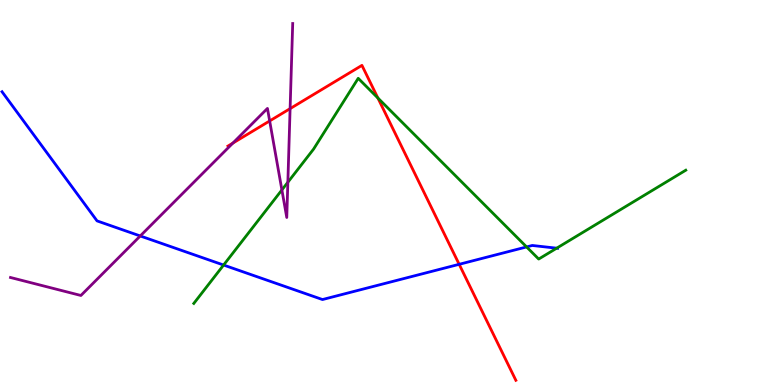[{'lines': ['blue', 'red'], 'intersections': [{'x': 5.92, 'y': 3.13}]}, {'lines': ['green', 'red'], 'intersections': [{'x': 4.88, 'y': 7.45}]}, {'lines': ['purple', 'red'], 'intersections': [{'x': 3.0, 'y': 6.28}, {'x': 3.48, 'y': 6.86}, {'x': 3.74, 'y': 7.18}]}, {'lines': ['blue', 'green'], 'intersections': [{'x': 2.89, 'y': 3.12}, {'x': 6.79, 'y': 3.59}, {'x': 7.18, 'y': 3.55}]}, {'lines': ['blue', 'purple'], 'intersections': [{'x': 1.81, 'y': 3.87}]}, {'lines': ['green', 'purple'], 'intersections': [{'x': 3.64, 'y': 5.07}, {'x': 3.71, 'y': 5.27}]}]